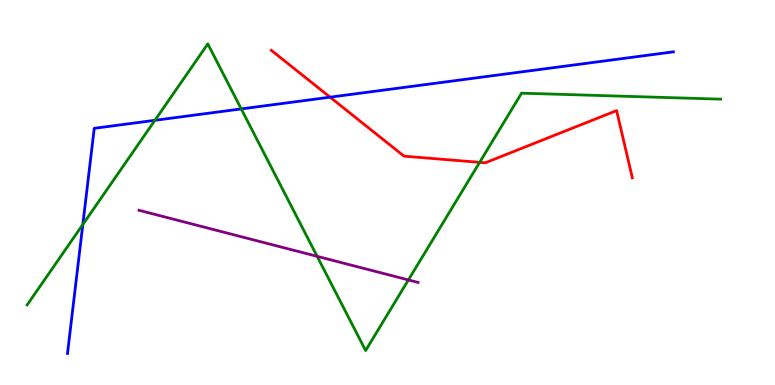[{'lines': ['blue', 'red'], 'intersections': [{'x': 4.26, 'y': 7.48}]}, {'lines': ['green', 'red'], 'intersections': [{'x': 6.19, 'y': 5.78}]}, {'lines': ['purple', 'red'], 'intersections': []}, {'lines': ['blue', 'green'], 'intersections': [{'x': 1.07, 'y': 4.17}, {'x': 2.0, 'y': 6.88}, {'x': 3.11, 'y': 7.17}]}, {'lines': ['blue', 'purple'], 'intersections': []}, {'lines': ['green', 'purple'], 'intersections': [{'x': 4.09, 'y': 3.34}, {'x': 5.27, 'y': 2.73}]}]